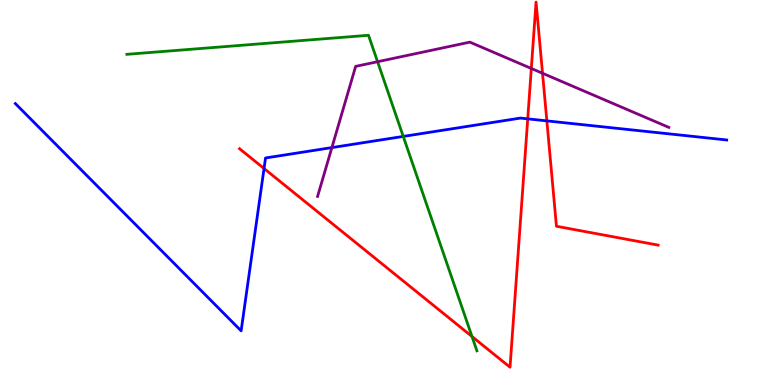[{'lines': ['blue', 'red'], 'intersections': [{'x': 3.41, 'y': 5.62}, {'x': 6.81, 'y': 6.91}, {'x': 7.06, 'y': 6.86}]}, {'lines': ['green', 'red'], 'intersections': [{'x': 6.09, 'y': 1.26}]}, {'lines': ['purple', 'red'], 'intersections': [{'x': 6.86, 'y': 8.22}, {'x': 7.0, 'y': 8.1}]}, {'lines': ['blue', 'green'], 'intersections': [{'x': 5.2, 'y': 6.46}]}, {'lines': ['blue', 'purple'], 'intersections': [{'x': 4.28, 'y': 6.17}]}, {'lines': ['green', 'purple'], 'intersections': [{'x': 4.87, 'y': 8.4}]}]